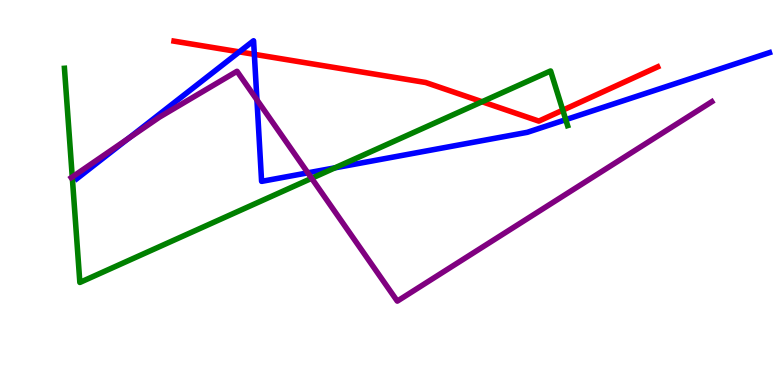[{'lines': ['blue', 'red'], 'intersections': [{'x': 3.09, 'y': 8.65}, {'x': 3.28, 'y': 8.59}]}, {'lines': ['green', 'red'], 'intersections': [{'x': 6.22, 'y': 7.36}, {'x': 7.26, 'y': 7.14}]}, {'lines': ['purple', 'red'], 'intersections': []}, {'lines': ['blue', 'green'], 'intersections': [{'x': 4.32, 'y': 5.64}, {'x': 7.3, 'y': 6.89}]}, {'lines': ['blue', 'purple'], 'intersections': [{'x': 1.65, 'y': 6.4}, {'x': 3.32, 'y': 7.41}, {'x': 3.97, 'y': 5.51}]}, {'lines': ['green', 'purple'], 'intersections': [{'x': 0.932, 'y': 5.4}, {'x': 4.02, 'y': 5.37}]}]